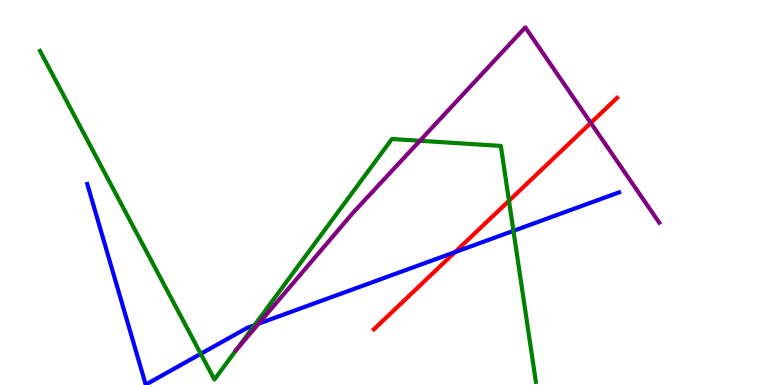[{'lines': ['blue', 'red'], 'intersections': [{'x': 5.87, 'y': 3.45}]}, {'lines': ['green', 'red'], 'intersections': [{'x': 6.57, 'y': 4.78}]}, {'lines': ['purple', 'red'], 'intersections': [{'x': 7.62, 'y': 6.81}]}, {'lines': ['blue', 'green'], 'intersections': [{'x': 2.59, 'y': 0.81}, {'x': 3.28, 'y': 1.55}, {'x': 6.63, 'y': 4.0}]}, {'lines': ['blue', 'purple'], 'intersections': [{'x': 3.34, 'y': 1.59}]}, {'lines': ['green', 'purple'], 'intersections': [{'x': 3.05, 'y': 0.917}, {'x': 5.42, 'y': 6.34}]}]